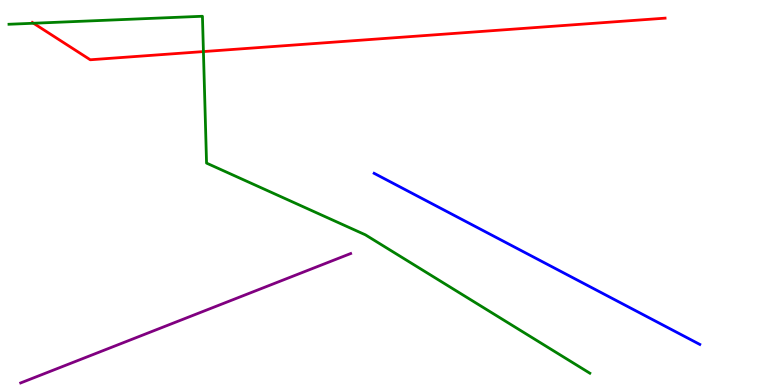[{'lines': ['blue', 'red'], 'intersections': []}, {'lines': ['green', 'red'], 'intersections': [{'x': 0.432, 'y': 9.4}, {'x': 2.62, 'y': 8.66}]}, {'lines': ['purple', 'red'], 'intersections': []}, {'lines': ['blue', 'green'], 'intersections': []}, {'lines': ['blue', 'purple'], 'intersections': []}, {'lines': ['green', 'purple'], 'intersections': []}]